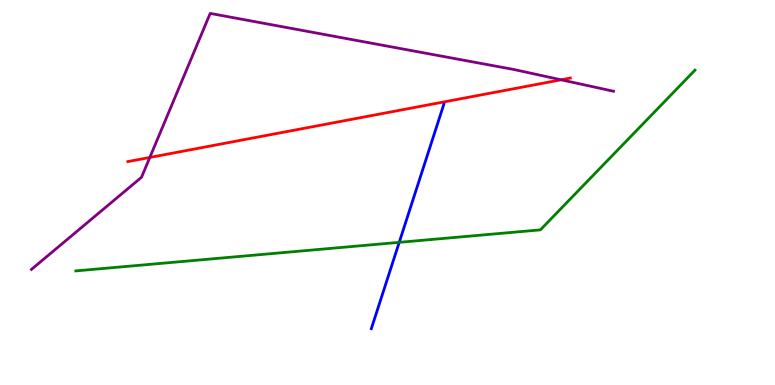[{'lines': ['blue', 'red'], 'intersections': []}, {'lines': ['green', 'red'], 'intersections': []}, {'lines': ['purple', 'red'], 'intersections': [{'x': 1.93, 'y': 5.91}, {'x': 7.24, 'y': 7.93}]}, {'lines': ['blue', 'green'], 'intersections': [{'x': 5.15, 'y': 3.71}]}, {'lines': ['blue', 'purple'], 'intersections': []}, {'lines': ['green', 'purple'], 'intersections': []}]